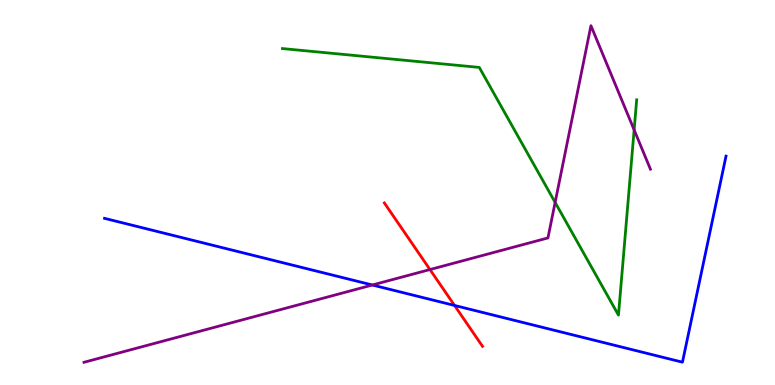[{'lines': ['blue', 'red'], 'intersections': [{'x': 5.87, 'y': 2.07}]}, {'lines': ['green', 'red'], 'intersections': []}, {'lines': ['purple', 'red'], 'intersections': [{'x': 5.55, 'y': 3.0}]}, {'lines': ['blue', 'green'], 'intersections': []}, {'lines': ['blue', 'purple'], 'intersections': [{'x': 4.8, 'y': 2.6}]}, {'lines': ['green', 'purple'], 'intersections': [{'x': 7.16, 'y': 4.74}, {'x': 8.18, 'y': 6.63}]}]